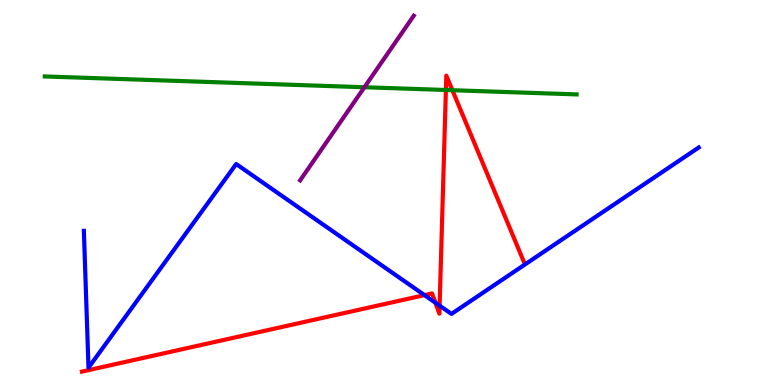[{'lines': ['blue', 'red'], 'intersections': [{'x': 5.48, 'y': 2.33}, {'x': 5.62, 'y': 2.14}, {'x': 5.67, 'y': 2.06}]}, {'lines': ['green', 'red'], 'intersections': [{'x': 5.75, 'y': 7.66}, {'x': 5.84, 'y': 7.66}]}, {'lines': ['purple', 'red'], 'intersections': []}, {'lines': ['blue', 'green'], 'intersections': []}, {'lines': ['blue', 'purple'], 'intersections': []}, {'lines': ['green', 'purple'], 'intersections': [{'x': 4.7, 'y': 7.73}]}]